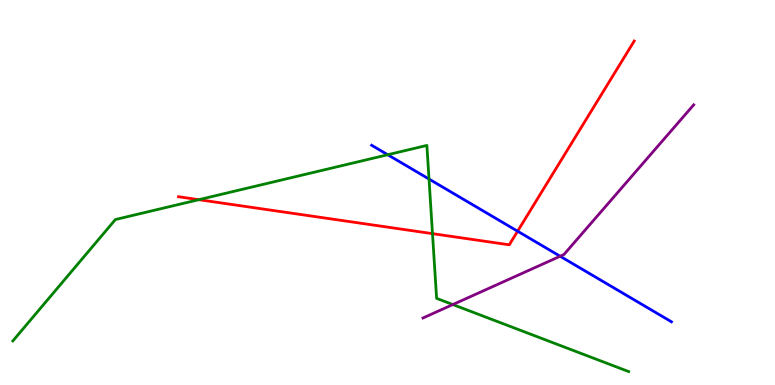[{'lines': ['blue', 'red'], 'intersections': [{'x': 6.68, 'y': 3.99}]}, {'lines': ['green', 'red'], 'intersections': [{'x': 2.57, 'y': 4.81}, {'x': 5.58, 'y': 3.93}]}, {'lines': ['purple', 'red'], 'intersections': []}, {'lines': ['blue', 'green'], 'intersections': [{'x': 5.0, 'y': 5.98}, {'x': 5.54, 'y': 5.35}]}, {'lines': ['blue', 'purple'], 'intersections': [{'x': 7.23, 'y': 3.34}]}, {'lines': ['green', 'purple'], 'intersections': [{'x': 5.84, 'y': 2.09}]}]